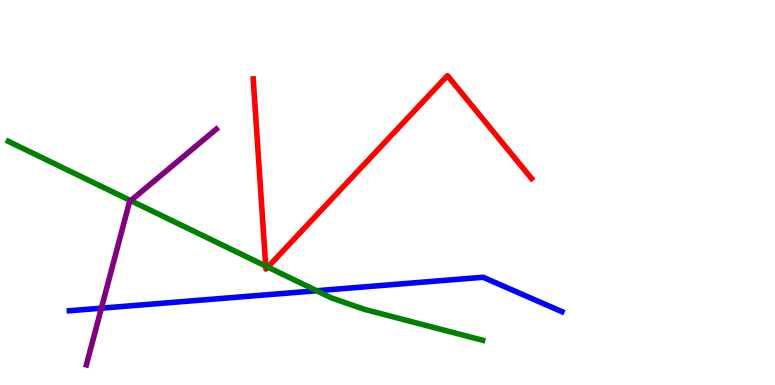[{'lines': ['blue', 'red'], 'intersections': []}, {'lines': ['green', 'red'], 'intersections': [{'x': 3.43, 'y': 3.09}, {'x': 3.46, 'y': 3.06}]}, {'lines': ['purple', 'red'], 'intersections': []}, {'lines': ['blue', 'green'], 'intersections': [{'x': 4.09, 'y': 2.45}]}, {'lines': ['blue', 'purple'], 'intersections': [{'x': 1.31, 'y': 2.0}]}, {'lines': ['green', 'purple'], 'intersections': [{'x': 1.69, 'y': 4.79}]}]